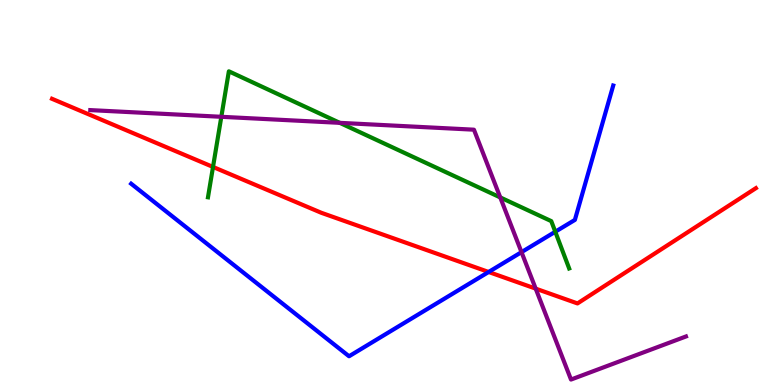[{'lines': ['blue', 'red'], 'intersections': [{'x': 6.3, 'y': 2.94}]}, {'lines': ['green', 'red'], 'intersections': [{'x': 2.75, 'y': 5.66}]}, {'lines': ['purple', 'red'], 'intersections': [{'x': 6.91, 'y': 2.5}]}, {'lines': ['blue', 'green'], 'intersections': [{'x': 7.16, 'y': 3.98}]}, {'lines': ['blue', 'purple'], 'intersections': [{'x': 6.73, 'y': 3.45}]}, {'lines': ['green', 'purple'], 'intersections': [{'x': 2.86, 'y': 6.97}, {'x': 4.38, 'y': 6.81}, {'x': 6.45, 'y': 4.87}]}]